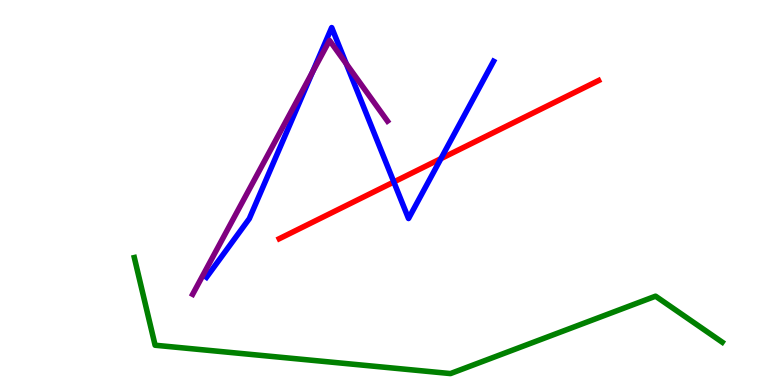[{'lines': ['blue', 'red'], 'intersections': [{'x': 5.08, 'y': 5.27}, {'x': 5.69, 'y': 5.88}]}, {'lines': ['green', 'red'], 'intersections': []}, {'lines': ['purple', 'red'], 'intersections': []}, {'lines': ['blue', 'green'], 'intersections': []}, {'lines': ['blue', 'purple'], 'intersections': [{'x': 4.03, 'y': 8.13}, {'x': 4.47, 'y': 8.34}]}, {'lines': ['green', 'purple'], 'intersections': []}]